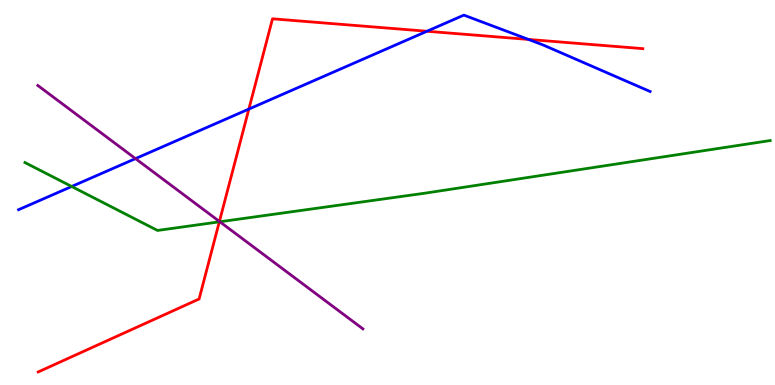[{'lines': ['blue', 'red'], 'intersections': [{'x': 3.21, 'y': 7.17}, {'x': 5.51, 'y': 9.19}, {'x': 6.82, 'y': 8.98}]}, {'lines': ['green', 'red'], 'intersections': [{'x': 2.83, 'y': 4.24}]}, {'lines': ['purple', 'red'], 'intersections': [{'x': 2.83, 'y': 4.25}]}, {'lines': ['blue', 'green'], 'intersections': [{'x': 0.925, 'y': 5.16}]}, {'lines': ['blue', 'purple'], 'intersections': [{'x': 1.75, 'y': 5.88}]}, {'lines': ['green', 'purple'], 'intersections': [{'x': 2.84, 'y': 4.24}]}]